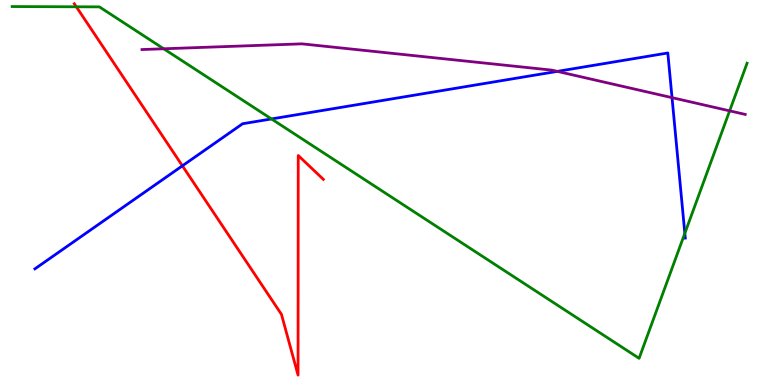[{'lines': ['blue', 'red'], 'intersections': [{'x': 2.35, 'y': 5.69}]}, {'lines': ['green', 'red'], 'intersections': [{'x': 0.985, 'y': 9.82}]}, {'lines': ['purple', 'red'], 'intersections': []}, {'lines': ['blue', 'green'], 'intersections': [{'x': 3.5, 'y': 6.91}, {'x': 8.84, 'y': 3.94}]}, {'lines': ['blue', 'purple'], 'intersections': [{'x': 7.19, 'y': 8.15}, {'x': 8.67, 'y': 7.46}]}, {'lines': ['green', 'purple'], 'intersections': [{'x': 2.11, 'y': 8.73}, {'x': 9.41, 'y': 7.12}]}]